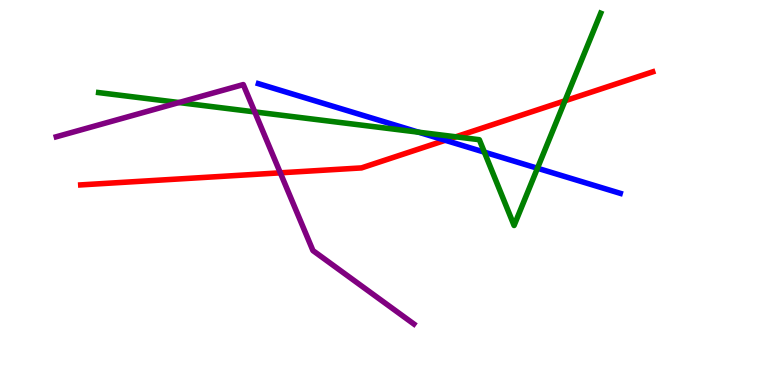[{'lines': ['blue', 'red'], 'intersections': [{'x': 5.75, 'y': 6.36}]}, {'lines': ['green', 'red'], 'intersections': [{'x': 5.88, 'y': 6.45}, {'x': 7.29, 'y': 7.38}]}, {'lines': ['purple', 'red'], 'intersections': [{'x': 3.62, 'y': 5.51}]}, {'lines': ['blue', 'green'], 'intersections': [{'x': 5.4, 'y': 6.57}, {'x': 6.25, 'y': 6.05}, {'x': 6.93, 'y': 5.63}]}, {'lines': ['blue', 'purple'], 'intersections': []}, {'lines': ['green', 'purple'], 'intersections': [{'x': 2.31, 'y': 7.34}, {'x': 3.29, 'y': 7.09}]}]